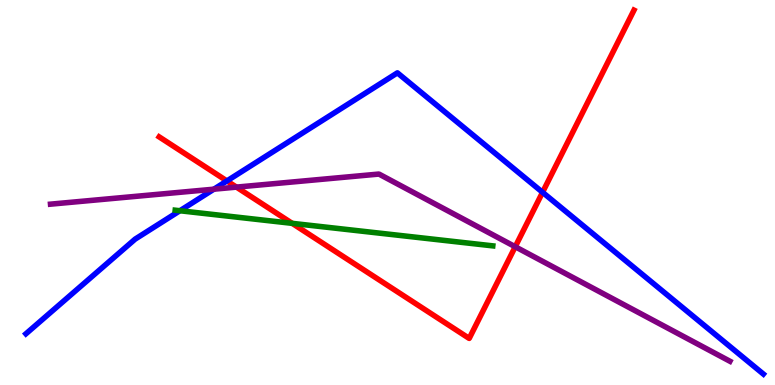[{'lines': ['blue', 'red'], 'intersections': [{'x': 2.93, 'y': 5.3}, {'x': 7.0, 'y': 5.0}]}, {'lines': ['green', 'red'], 'intersections': [{'x': 3.77, 'y': 4.2}]}, {'lines': ['purple', 'red'], 'intersections': [{'x': 3.05, 'y': 5.14}, {'x': 6.65, 'y': 3.59}]}, {'lines': ['blue', 'green'], 'intersections': [{'x': 2.32, 'y': 4.53}]}, {'lines': ['blue', 'purple'], 'intersections': [{'x': 2.76, 'y': 5.09}]}, {'lines': ['green', 'purple'], 'intersections': []}]